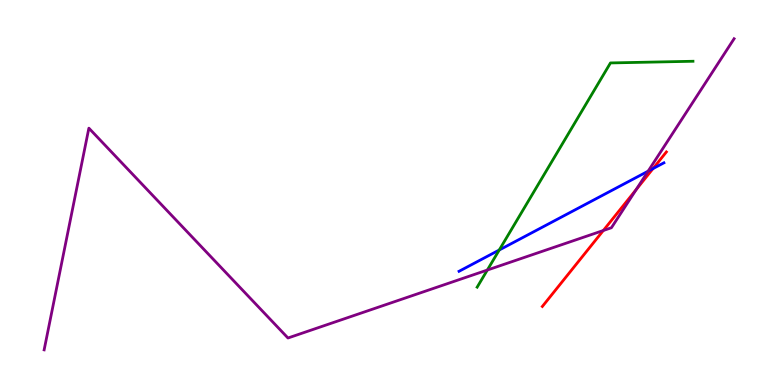[{'lines': ['blue', 'red'], 'intersections': [{'x': 8.43, 'y': 5.62}]}, {'lines': ['green', 'red'], 'intersections': []}, {'lines': ['purple', 'red'], 'intersections': [{'x': 7.78, 'y': 4.01}, {'x': 8.21, 'y': 5.08}]}, {'lines': ['blue', 'green'], 'intersections': [{'x': 6.44, 'y': 3.51}]}, {'lines': ['blue', 'purple'], 'intersections': [{'x': 8.36, 'y': 5.55}]}, {'lines': ['green', 'purple'], 'intersections': [{'x': 6.29, 'y': 2.99}]}]